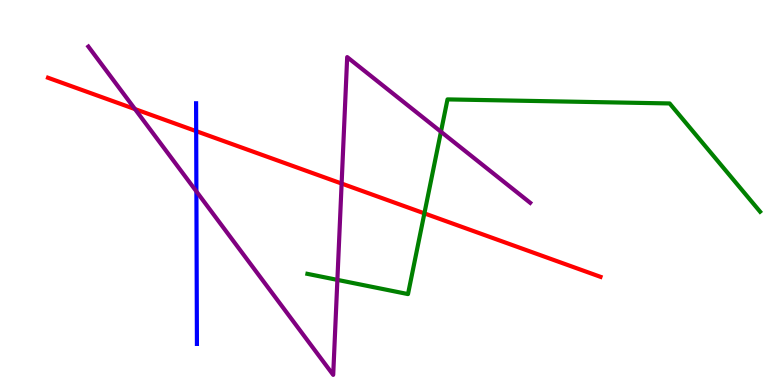[{'lines': ['blue', 'red'], 'intersections': [{'x': 2.53, 'y': 6.59}]}, {'lines': ['green', 'red'], 'intersections': [{'x': 5.48, 'y': 4.46}]}, {'lines': ['purple', 'red'], 'intersections': [{'x': 1.74, 'y': 7.17}, {'x': 4.41, 'y': 5.23}]}, {'lines': ['blue', 'green'], 'intersections': []}, {'lines': ['blue', 'purple'], 'intersections': [{'x': 2.53, 'y': 5.03}]}, {'lines': ['green', 'purple'], 'intersections': [{'x': 4.35, 'y': 2.73}, {'x': 5.69, 'y': 6.58}]}]